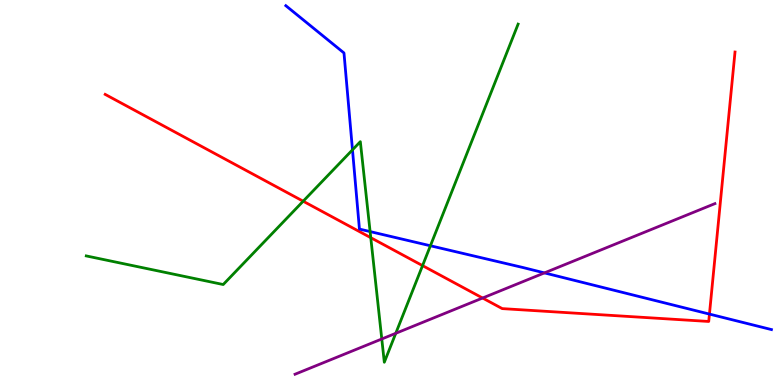[{'lines': ['blue', 'red'], 'intersections': [{'x': 9.15, 'y': 1.84}]}, {'lines': ['green', 'red'], 'intersections': [{'x': 3.91, 'y': 4.77}, {'x': 4.78, 'y': 3.83}, {'x': 5.45, 'y': 3.1}]}, {'lines': ['purple', 'red'], 'intersections': [{'x': 6.23, 'y': 2.26}]}, {'lines': ['blue', 'green'], 'intersections': [{'x': 4.55, 'y': 6.11}, {'x': 4.78, 'y': 3.98}, {'x': 5.55, 'y': 3.62}]}, {'lines': ['blue', 'purple'], 'intersections': [{'x': 7.03, 'y': 2.91}]}, {'lines': ['green', 'purple'], 'intersections': [{'x': 4.93, 'y': 1.2}, {'x': 5.11, 'y': 1.34}]}]